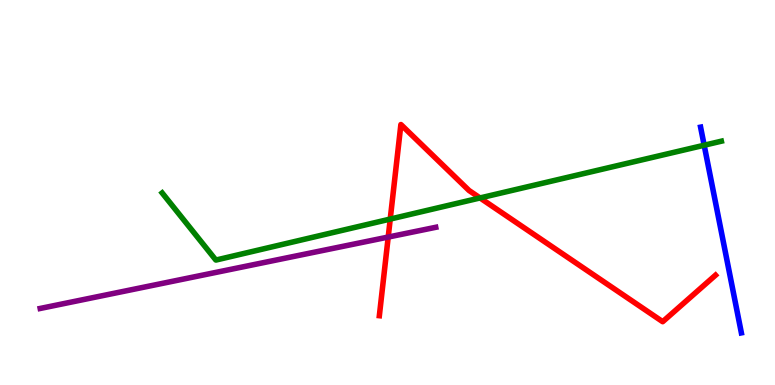[{'lines': ['blue', 'red'], 'intersections': []}, {'lines': ['green', 'red'], 'intersections': [{'x': 5.04, 'y': 4.31}, {'x': 6.19, 'y': 4.86}]}, {'lines': ['purple', 'red'], 'intersections': [{'x': 5.01, 'y': 3.84}]}, {'lines': ['blue', 'green'], 'intersections': [{'x': 9.09, 'y': 6.23}]}, {'lines': ['blue', 'purple'], 'intersections': []}, {'lines': ['green', 'purple'], 'intersections': []}]